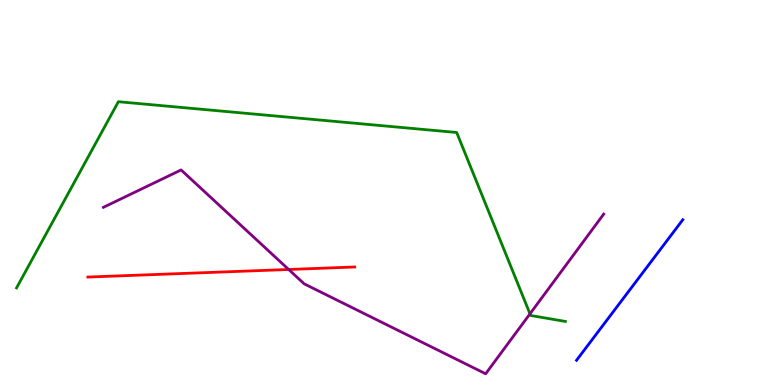[{'lines': ['blue', 'red'], 'intersections': []}, {'lines': ['green', 'red'], 'intersections': []}, {'lines': ['purple', 'red'], 'intersections': [{'x': 3.72, 'y': 3.0}]}, {'lines': ['blue', 'green'], 'intersections': []}, {'lines': ['blue', 'purple'], 'intersections': []}, {'lines': ['green', 'purple'], 'intersections': [{'x': 6.84, 'y': 1.85}]}]